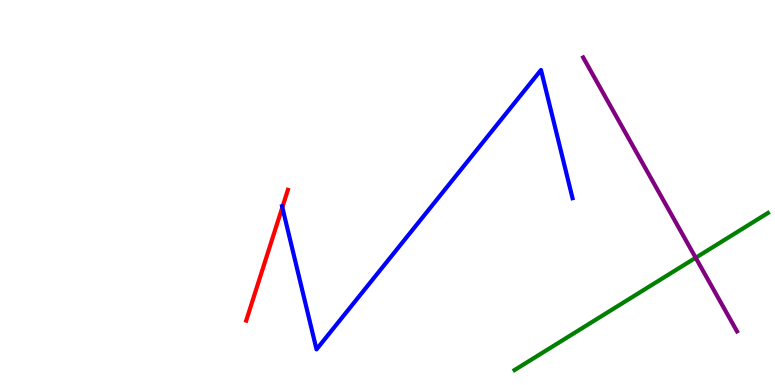[{'lines': ['blue', 'red'], 'intersections': [{'x': 3.64, 'y': 4.61}]}, {'lines': ['green', 'red'], 'intersections': []}, {'lines': ['purple', 'red'], 'intersections': []}, {'lines': ['blue', 'green'], 'intersections': []}, {'lines': ['blue', 'purple'], 'intersections': []}, {'lines': ['green', 'purple'], 'intersections': [{'x': 8.98, 'y': 3.3}]}]